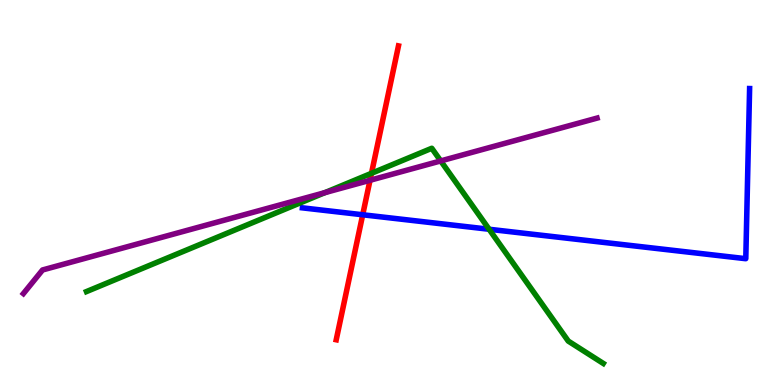[{'lines': ['blue', 'red'], 'intersections': [{'x': 4.68, 'y': 4.42}]}, {'lines': ['green', 'red'], 'intersections': [{'x': 4.79, 'y': 5.5}]}, {'lines': ['purple', 'red'], 'intersections': [{'x': 4.77, 'y': 5.32}]}, {'lines': ['blue', 'green'], 'intersections': [{'x': 6.31, 'y': 4.05}]}, {'lines': ['blue', 'purple'], 'intersections': []}, {'lines': ['green', 'purple'], 'intersections': [{'x': 4.19, 'y': 5.0}, {'x': 5.69, 'y': 5.82}]}]